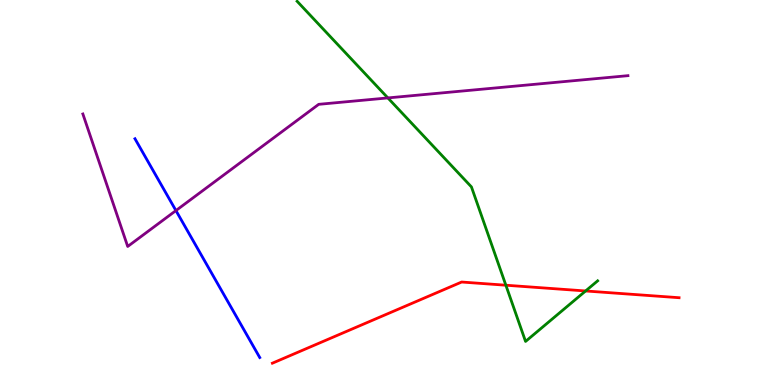[{'lines': ['blue', 'red'], 'intersections': []}, {'lines': ['green', 'red'], 'intersections': [{'x': 6.53, 'y': 2.59}, {'x': 7.56, 'y': 2.44}]}, {'lines': ['purple', 'red'], 'intersections': []}, {'lines': ['blue', 'green'], 'intersections': []}, {'lines': ['blue', 'purple'], 'intersections': [{'x': 2.27, 'y': 4.53}]}, {'lines': ['green', 'purple'], 'intersections': [{'x': 5.0, 'y': 7.46}]}]